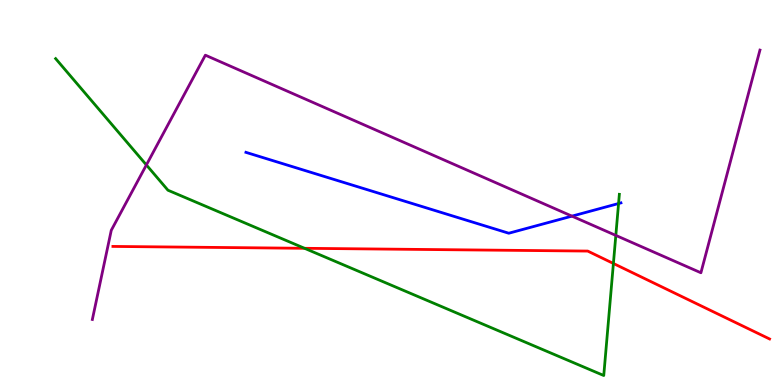[{'lines': ['blue', 'red'], 'intersections': []}, {'lines': ['green', 'red'], 'intersections': [{'x': 3.93, 'y': 3.55}, {'x': 7.91, 'y': 3.16}]}, {'lines': ['purple', 'red'], 'intersections': []}, {'lines': ['blue', 'green'], 'intersections': [{'x': 7.98, 'y': 4.71}]}, {'lines': ['blue', 'purple'], 'intersections': [{'x': 7.38, 'y': 4.39}]}, {'lines': ['green', 'purple'], 'intersections': [{'x': 1.89, 'y': 5.72}, {'x': 7.95, 'y': 3.89}]}]